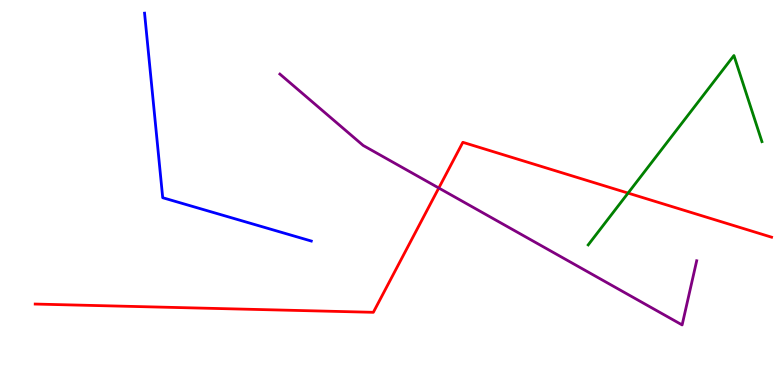[{'lines': ['blue', 'red'], 'intersections': []}, {'lines': ['green', 'red'], 'intersections': [{'x': 8.1, 'y': 4.98}]}, {'lines': ['purple', 'red'], 'intersections': [{'x': 5.66, 'y': 5.12}]}, {'lines': ['blue', 'green'], 'intersections': []}, {'lines': ['blue', 'purple'], 'intersections': []}, {'lines': ['green', 'purple'], 'intersections': []}]